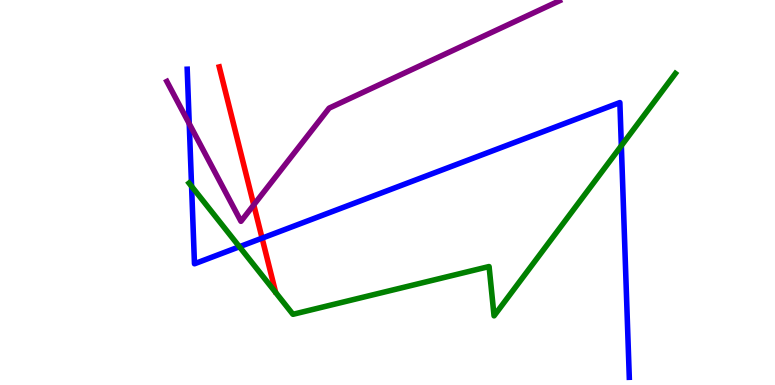[{'lines': ['blue', 'red'], 'intersections': [{'x': 3.38, 'y': 3.81}]}, {'lines': ['green', 'red'], 'intersections': []}, {'lines': ['purple', 'red'], 'intersections': [{'x': 3.27, 'y': 4.68}]}, {'lines': ['blue', 'green'], 'intersections': [{'x': 2.47, 'y': 5.16}, {'x': 3.09, 'y': 3.59}, {'x': 8.02, 'y': 6.21}]}, {'lines': ['blue', 'purple'], 'intersections': [{'x': 2.44, 'y': 6.79}]}, {'lines': ['green', 'purple'], 'intersections': []}]